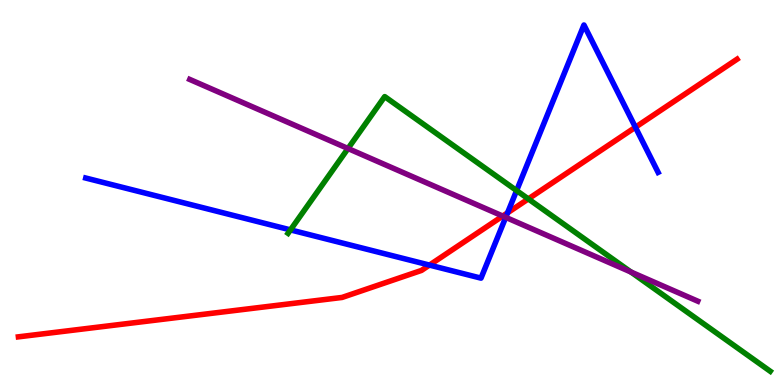[{'lines': ['blue', 'red'], 'intersections': [{'x': 5.54, 'y': 3.11}, {'x': 6.55, 'y': 4.47}, {'x': 8.2, 'y': 6.7}]}, {'lines': ['green', 'red'], 'intersections': [{'x': 6.82, 'y': 4.83}]}, {'lines': ['purple', 'red'], 'intersections': [{'x': 6.49, 'y': 4.39}]}, {'lines': ['blue', 'green'], 'intersections': [{'x': 3.75, 'y': 4.03}, {'x': 6.67, 'y': 5.05}]}, {'lines': ['blue', 'purple'], 'intersections': [{'x': 6.53, 'y': 4.35}]}, {'lines': ['green', 'purple'], 'intersections': [{'x': 4.49, 'y': 6.14}, {'x': 8.14, 'y': 2.93}]}]